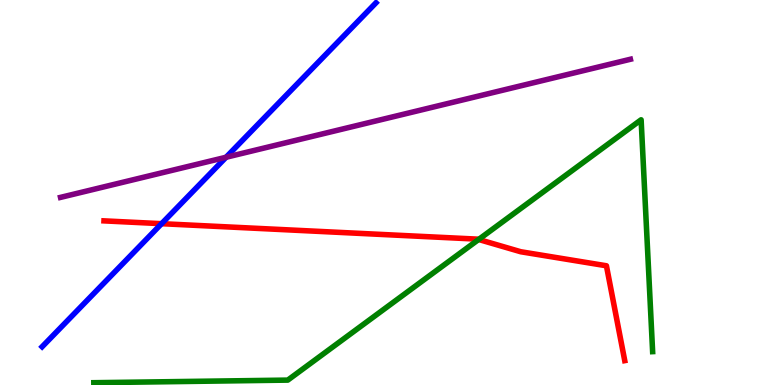[{'lines': ['blue', 'red'], 'intersections': [{'x': 2.08, 'y': 4.19}]}, {'lines': ['green', 'red'], 'intersections': [{'x': 6.18, 'y': 3.78}]}, {'lines': ['purple', 'red'], 'intersections': []}, {'lines': ['blue', 'green'], 'intersections': []}, {'lines': ['blue', 'purple'], 'intersections': [{'x': 2.92, 'y': 5.92}]}, {'lines': ['green', 'purple'], 'intersections': []}]